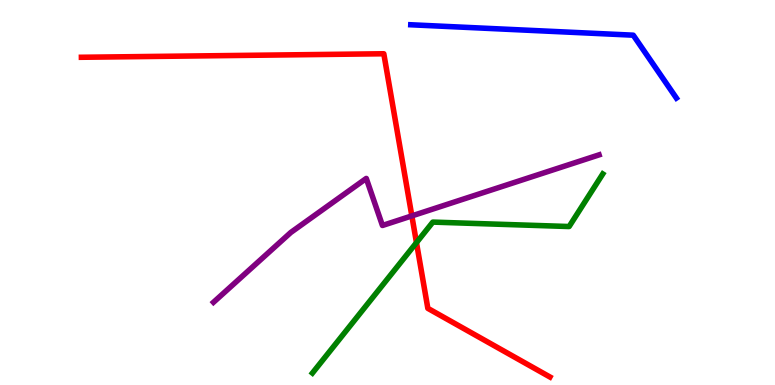[{'lines': ['blue', 'red'], 'intersections': []}, {'lines': ['green', 'red'], 'intersections': [{'x': 5.37, 'y': 3.7}]}, {'lines': ['purple', 'red'], 'intersections': [{'x': 5.31, 'y': 4.39}]}, {'lines': ['blue', 'green'], 'intersections': []}, {'lines': ['blue', 'purple'], 'intersections': []}, {'lines': ['green', 'purple'], 'intersections': []}]